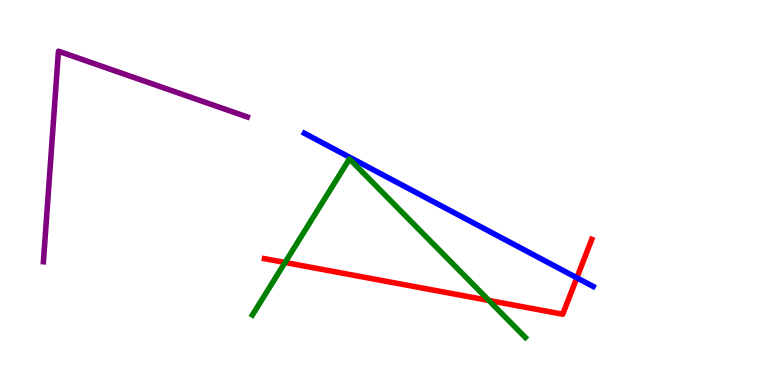[{'lines': ['blue', 'red'], 'intersections': [{'x': 7.44, 'y': 2.78}]}, {'lines': ['green', 'red'], 'intersections': [{'x': 3.68, 'y': 3.18}, {'x': 6.31, 'y': 2.2}]}, {'lines': ['purple', 'red'], 'intersections': []}, {'lines': ['blue', 'green'], 'intersections': []}, {'lines': ['blue', 'purple'], 'intersections': []}, {'lines': ['green', 'purple'], 'intersections': []}]